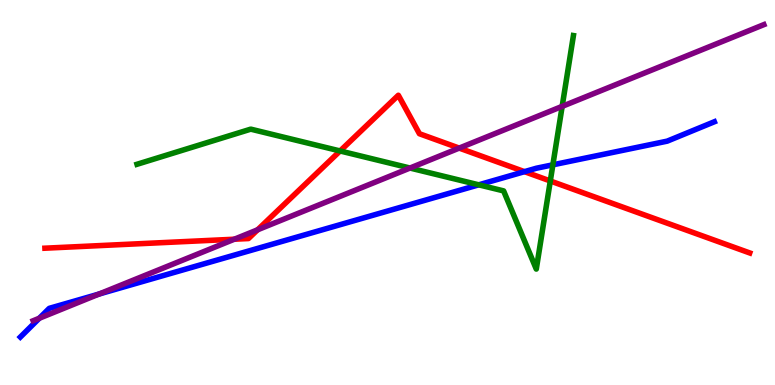[{'lines': ['blue', 'red'], 'intersections': [{'x': 6.77, 'y': 5.54}]}, {'lines': ['green', 'red'], 'intersections': [{'x': 4.39, 'y': 6.08}, {'x': 7.1, 'y': 5.3}]}, {'lines': ['purple', 'red'], 'intersections': [{'x': 3.02, 'y': 3.79}, {'x': 3.32, 'y': 4.03}, {'x': 5.93, 'y': 6.15}]}, {'lines': ['blue', 'green'], 'intersections': [{'x': 6.18, 'y': 5.2}, {'x': 7.13, 'y': 5.72}]}, {'lines': ['blue', 'purple'], 'intersections': [{'x': 0.507, 'y': 1.73}, {'x': 1.28, 'y': 2.36}]}, {'lines': ['green', 'purple'], 'intersections': [{'x': 5.29, 'y': 5.64}, {'x': 7.25, 'y': 7.24}]}]